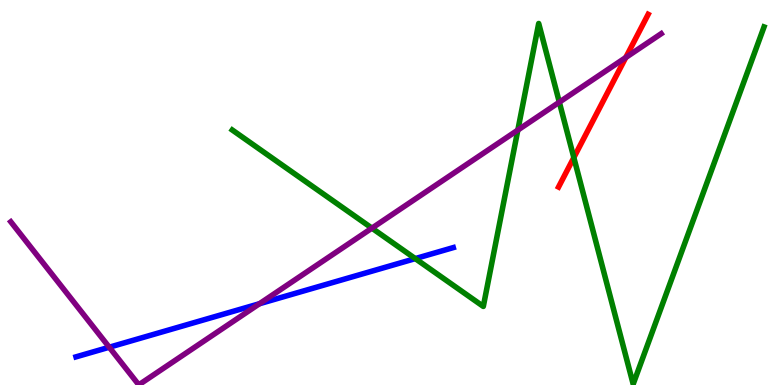[{'lines': ['blue', 'red'], 'intersections': []}, {'lines': ['green', 'red'], 'intersections': [{'x': 7.4, 'y': 5.91}]}, {'lines': ['purple', 'red'], 'intersections': [{'x': 8.07, 'y': 8.51}]}, {'lines': ['blue', 'green'], 'intersections': [{'x': 5.36, 'y': 3.28}]}, {'lines': ['blue', 'purple'], 'intersections': [{'x': 1.41, 'y': 0.981}, {'x': 3.35, 'y': 2.11}]}, {'lines': ['green', 'purple'], 'intersections': [{'x': 4.8, 'y': 4.07}, {'x': 6.68, 'y': 6.62}, {'x': 7.22, 'y': 7.35}]}]